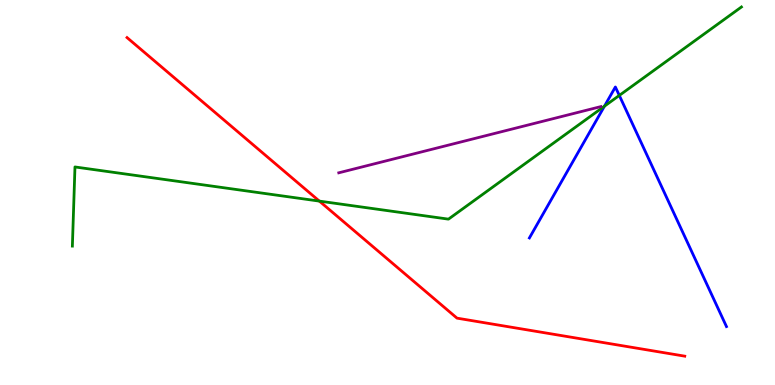[{'lines': ['blue', 'red'], 'intersections': []}, {'lines': ['green', 'red'], 'intersections': [{'x': 4.12, 'y': 4.78}]}, {'lines': ['purple', 'red'], 'intersections': []}, {'lines': ['blue', 'green'], 'intersections': [{'x': 7.8, 'y': 7.24}, {'x': 7.99, 'y': 7.52}]}, {'lines': ['blue', 'purple'], 'intersections': []}, {'lines': ['green', 'purple'], 'intersections': []}]